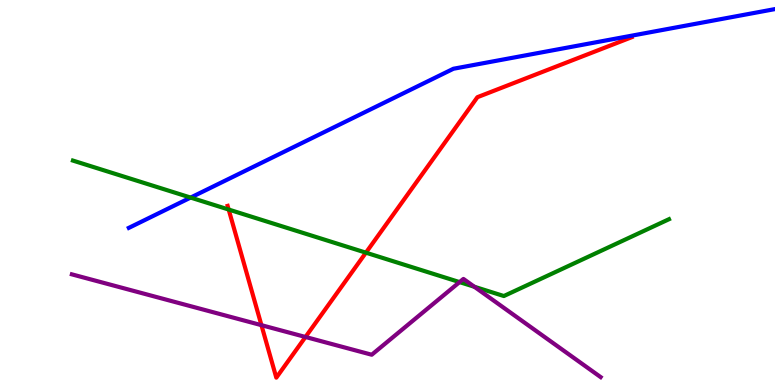[{'lines': ['blue', 'red'], 'intersections': []}, {'lines': ['green', 'red'], 'intersections': [{'x': 2.95, 'y': 4.56}, {'x': 4.72, 'y': 3.44}]}, {'lines': ['purple', 'red'], 'intersections': [{'x': 3.37, 'y': 1.55}, {'x': 3.94, 'y': 1.25}]}, {'lines': ['blue', 'green'], 'intersections': [{'x': 2.46, 'y': 4.87}]}, {'lines': ['blue', 'purple'], 'intersections': []}, {'lines': ['green', 'purple'], 'intersections': [{'x': 5.93, 'y': 2.67}, {'x': 6.12, 'y': 2.55}]}]